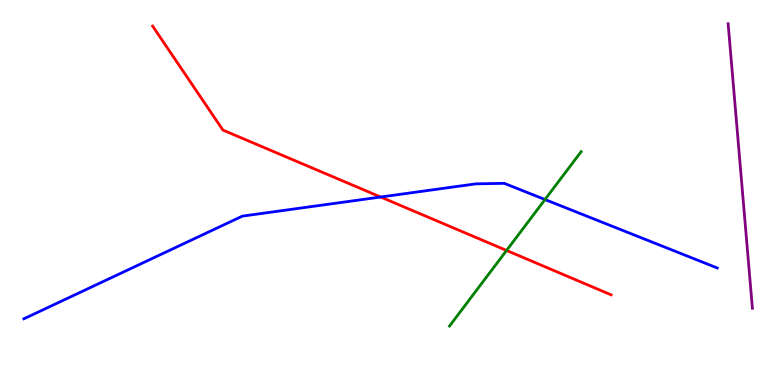[{'lines': ['blue', 'red'], 'intersections': [{'x': 4.91, 'y': 4.88}]}, {'lines': ['green', 'red'], 'intersections': [{'x': 6.54, 'y': 3.49}]}, {'lines': ['purple', 'red'], 'intersections': []}, {'lines': ['blue', 'green'], 'intersections': [{'x': 7.03, 'y': 4.82}]}, {'lines': ['blue', 'purple'], 'intersections': []}, {'lines': ['green', 'purple'], 'intersections': []}]